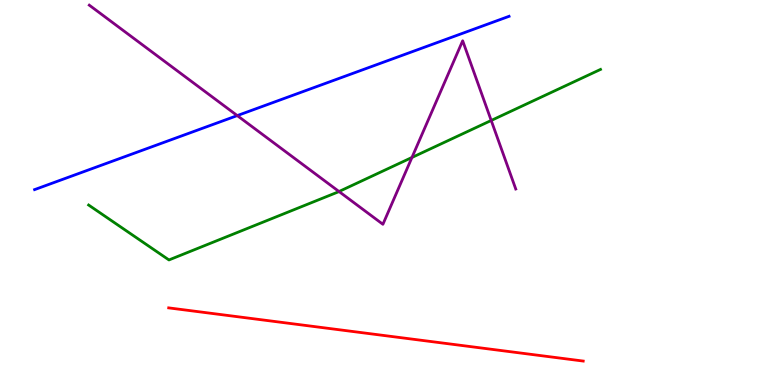[{'lines': ['blue', 'red'], 'intersections': []}, {'lines': ['green', 'red'], 'intersections': []}, {'lines': ['purple', 'red'], 'intersections': []}, {'lines': ['blue', 'green'], 'intersections': []}, {'lines': ['blue', 'purple'], 'intersections': [{'x': 3.06, 'y': 7.0}]}, {'lines': ['green', 'purple'], 'intersections': [{'x': 4.37, 'y': 5.03}, {'x': 5.32, 'y': 5.91}, {'x': 6.34, 'y': 6.87}]}]